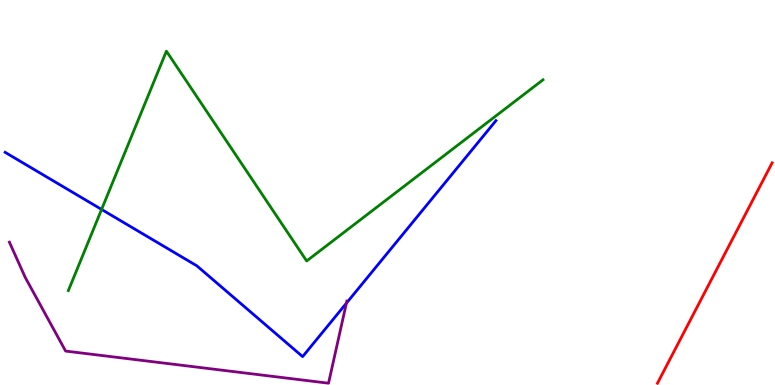[{'lines': ['blue', 'red'], 'intersections': []}, {'lines': ['green', 'red'], 'intersections': []}, {'lines': ['purple', 'red'], 'intersections': []}, {'lines': ['blue', 'green'], 'intersections': [{'x': 1.31, 'y': 4.56}]}, {'lines': ['blue', 'purple'], 'intersections': [{'x': 4.47, 'y': 2.12}]}, {'lines': ['green', 'purple'], 'intersections': []}]